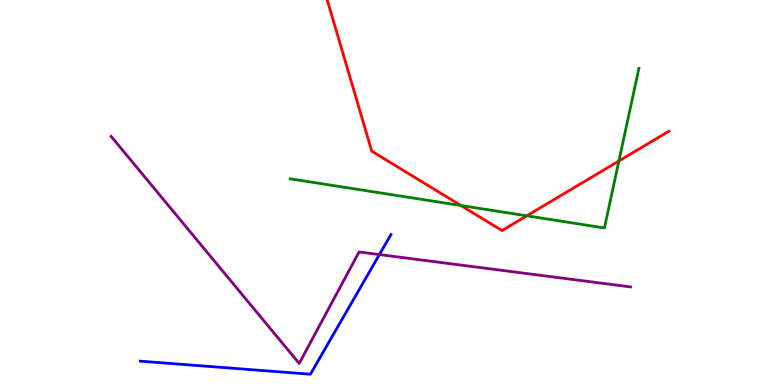[{'lines': ['blue', 'red'], 'intersections': []}, {'lines': ['green', 'red'], 'intersections': [{'x': 5.95, 'y': 4.66}, {'x': 6.8, 'y': 4.39}, {'x': 7.99, 'y': 5.82}]}, {'lines': ['purple', 'red'], 'intersections': []}, {'lines': ['blue', 'green'], 'intersections': []}, {'lines': ['blue', 'purple'], 'intersections': [{'x': 4.9, 'y': 3.39}]}, {'lines': ['green', 'purple'], 'intersections': []}]